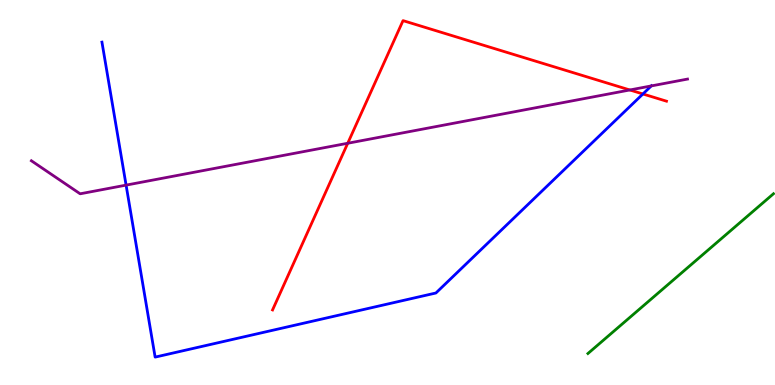[{'lines': ['blue', 'red'], 'intersections': [{'x': 8.3, 'y': 7.56}]}, {'lines': ['green', 'red'], 'intersections': []}, {'lines': ['purple', 'red'], 'intersections': [{'x': 4.49, 'y': 6.28}, {'x': 8.13, 'y': 7.66}]}, {'lines': ['blue', 'green'], 'intersections': []}, {'lines': ['blue', 'purple'], 'intersections': [{'x': 1.63, 'y': 5.19}, {'x': 8.4, 'y': 7.77}]}, {'lines': ['green', 'purple'], 'intersections': []}]